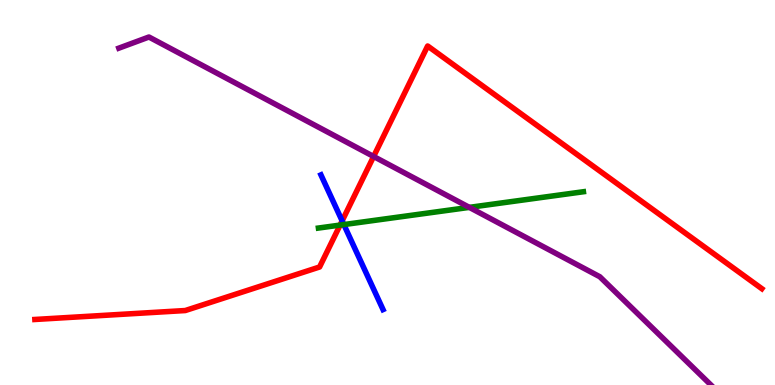[{'lines': ['blue', 'red'], 'intersections': [{'x': 4.41, 'y': 4.26}]}, {'lines': ['green', 'red'], 'intersections': [{'x': 4.39, 'y': 4.15}]}, {'lines': ['purple', 'red'], 'intersections': [{'x': 4.82, 'y': 5.94}]}, {'lines': ['blue', 'green'], 'intersections': [{'x': 4.44, 'y': 4.17}]}, {'lines': ['blue', 'purple'], 'intersections': []}, {'lines': ['green', 'purple'], 'intersections': [{'x': 6.06, 'y': 4.61}]}]